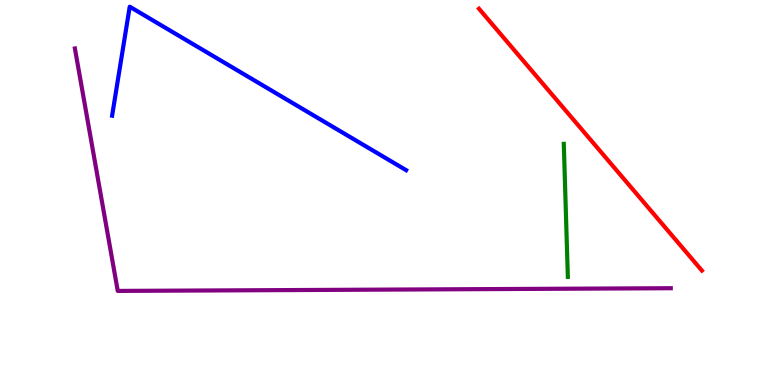[{'lines': ['blue', 'red'], 'intersections': []}, {'lines': ['green', 'red'], 'intersections': []}, {'lines': ['purple', 'red'], 'intersections': []}, {'lines': ['blue', 'green'], 'intersections': []}, {'lines': ['blue', 'purple'], 'intersections': []}, {'lines': ['green', 'purple'], 'intersections': []}]